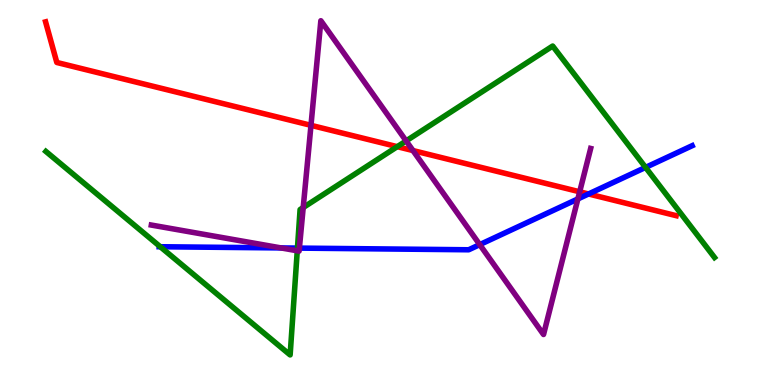[{'lines': ['blue', 'red'], 'intersections': [{'x': 7.59, 'y': 4.96}]}, {'lines': ['green', 'red'], 'intersections': [{'x': 5.13, 'y': 6.19}]}, {'lines': ['purple', 'red'], 'intersections': [{'x': 4.01, 'y': 6.74}, {'x': 5.33, 'y': 6.09}, {'x': 7.48, 'y': 5.02}]}, {'lines': ['blue', 'green'], 'intersections': [{'x': 2.07, 'y': 3.59}, {'x': 3.84, 'y': 3.56}, {'x': 8.33, 'y': 5.65}]}, {'lines': ['blue', 'purple'], 'intersections': [{'x': 3.63, 'y': 3.56}, {'x': 3.86, 'y': 3.56}, {'x': 6.19, 'y': 3.65}, {'x': 7.46, 'y': 4.83}]}, {'lines': ['green', 'purple'], 'intersections': [{'x': 3.84, 'y': 3.49}, {'x': 3.91, 'y': 4.61}, {'x': 5.24, 'y': 6.34}]}]